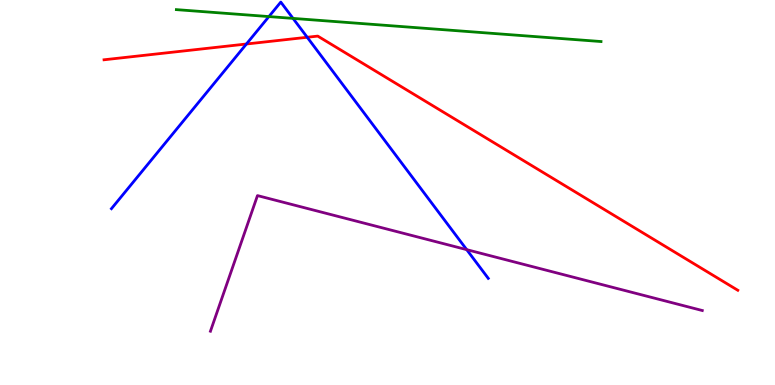[{'lines': ['blue', 'red'], 'intersections': [{'x': 3.18, 'y': 8.86}, {'x': 3.96, 'y': 9.03}]}, {'lines': ['green', 'red'], 'intersections': []}, {'lines': ['purple', 'red'], 'intersections': []}, {'lines': ['blue', 'green'], 'intersections': [{'x': 3.47, 'y': 9.57}, {'x': 3.78, 'y': 9.52}]}, {'lines': ['blue', 'purple'], 'intersections': [{'x': 6.02, 'y': 3.52}]}, {'lines': ['green', 'purple'], 'intersections': []}]